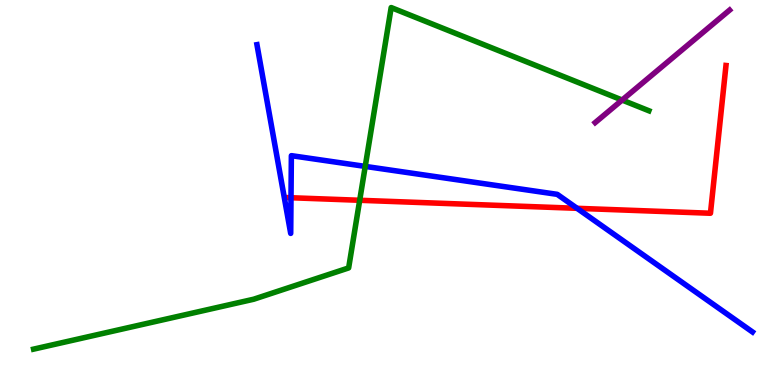[{'lines': ['blue', 'red'], 'intersections': [{'x': 3.75, 'y': 4.86}, {'x': 7.45, 'y': 4.59}]}, {'lines': ['green', 'red'], 'intersections': [{'x': 4.64, 'y': 4.8}]}, {'lines': ['purple', 'red'], 'intersections': []}, {'lines': ['blue', 'green'], 'intersections': [{'x': 4.71, 'y': 5.68}]}, {'lines': ['blue', 'purple'], 'intersections': []}, {'lines': ['green', 'purple'], 'intersections': [{'x': 8.03, 'y': 7.4}]}]